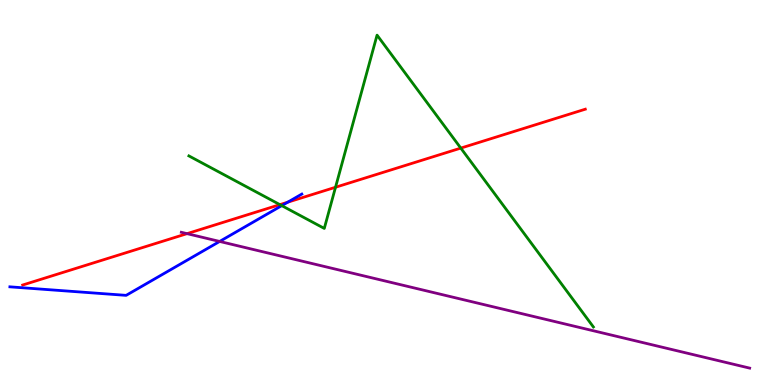[{'lines': ['blue', 'red'], 'intersections': [{'x': 3.71, 'y': 4.75}]}, {'lines': ['green', 'red'], 'intersections': [{'x': 3.61, 'y': 4.68}, {'x': 4.33, 'y': 5.14}, {'x': 5.95, 'y': 6.15}]}, {'lines': ['purple', 'red'], 'intersections': [{'x': 2.41, 'y': 3.93}]}, {'lines': ['blue', 'green'], 'intersections': [{'x': 3.64, 'y': 4.66}]}, {'lines': ['blue', 'purple'], 'intersections': [{'x': 2.83, 'y': 3.73}]}, {'lines': ['green', 'purple'], 'intersections': []}]